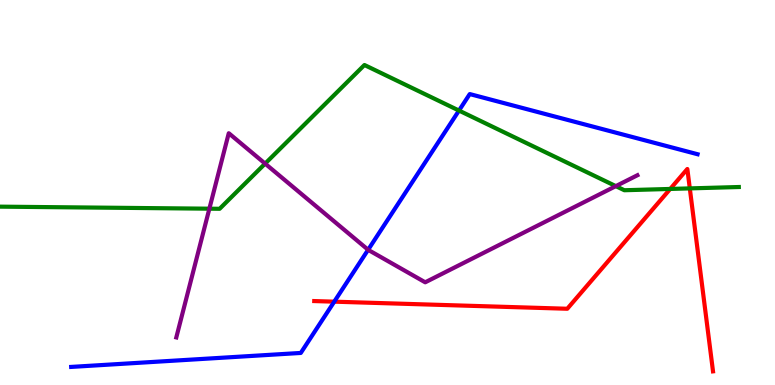[{'lines': ['blue', 'red'], 'intersections': [{'x': 4.31, 'y': 2.16}]}, {'lines': ['green', 'red'], 'intersections': [{'x': 8.65, 'y': 5.09}, {'x': 8.9, 'y': 5.11}]}, {'lines': ['purple', 'red'], 'intersections': []}, {'lines': ['blue', 'green'], 'intersections': [{'x': 5.92, 'y': 7.13}]}, {'lines': ['blue', 'purple'], 'intersections': [{'x': 4.75, 'y': 3.51}]}, {'lines': ['green', 'purple'], 'intersections': [{'x': 2.7, 'y': 4.58}, {'x': 3.42, 'y': 5.75}, {'x': 7.95, 'y': 5.17}]}]